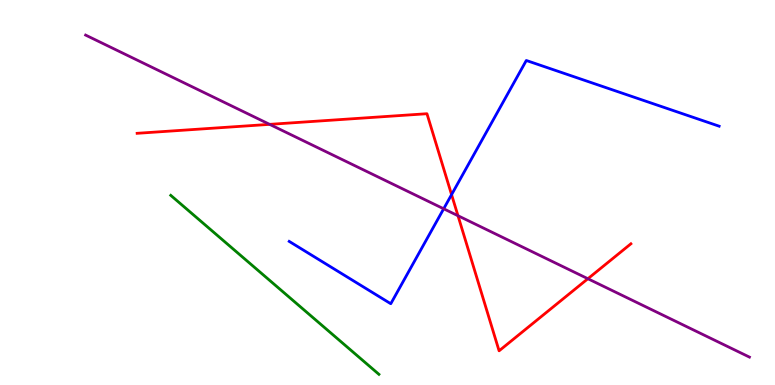[{'lines': ['blue', 'red'], 'intersections': [{'x': 5.83, 'y': 4.94}]}, {'lines': ['green', 'red'], 'intersections': []}, {'lines': ['purple', 'red'], 'intersections': [{'x': 3.48, 'y': 6.77}, {'x': 5.91, 'y': 4.4}, {'x': 7.59, 'y': 2.76}]}, {'lines': ['blue', 'green'], 'intersections': []}, {'lines': ['blue', 'purple'], 'intersections': [{'x': 5.72, 'y': 4.58}]}, {'lines': ['green', 'purple'], 'intersections': []}]